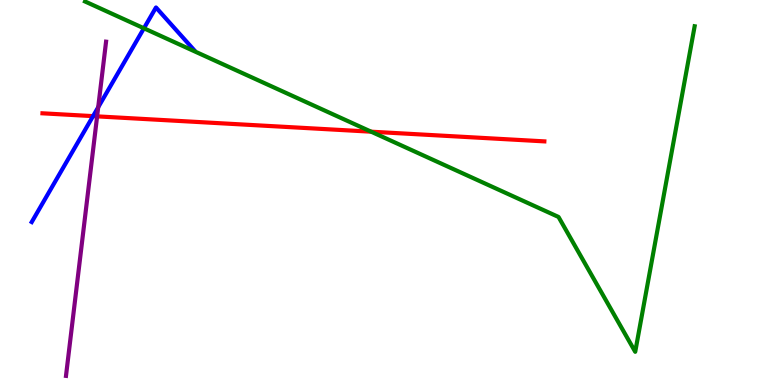[{'lines': ['blue', 'red'], 'intersections': [{'x': 1.2, 'y': 6.98}]}, {'lines': ['green', 'red'], 'intersections': [{'x': 4.79, 'y': 6.58}]}, {'lines': ['purple', 'red'], 'intersections': [{'x': 1.25, 'y': 6.98}]}, {'lines': ['blue', 'green'], 'intersections': [{'x': 1.86, 'y': 9.27}]}, {'lines': ['blue', 'purple'], 'intersections': [{'x': 1.27, 'y': 7.21}]}, {'lines': ['green', 'purple'], 'intersections': []}]